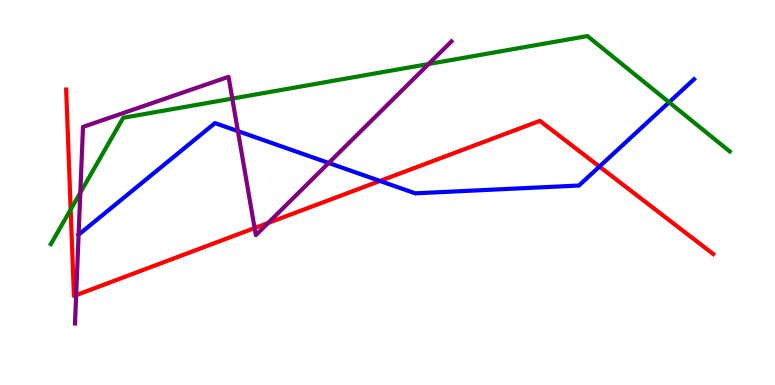[{'lines': ['blue', 'red'], 'intersections': [{'x': 4.9, 'y': 5.3}, {'x': 7.73, 'y': 5.67}]}, {'lines': ['green', 'red'], 'intersections': [{'x': 0.912, 'y': 4.56}]}, {'lines': ['purple', 'red'], 'intersections': [{'x': 0.983, 'y': 2.33}, {'x': 3.29, 'y': 4.08}, {'x': 3.46, 'y': 4.21}]}, {'lines': ['blue', 'green'], 'intersections': [{'x': 8.63, 'y': 7.34}]}, {'lines': ['blue', 'purple'], 'intersections': [{'x': 1.01, 'y': 3.9}, {'x': 3.07, 'y': 6.59}, {'x': 4.24, 'y': 5.77}]}, {'lines': ['green', 'purple'], 'intersections': [{'x': 1.04, 'y': 5.0}, {'x': 3.0, 'y': 7.44}, {'x': 5.53, 'y': 8.34}]}]